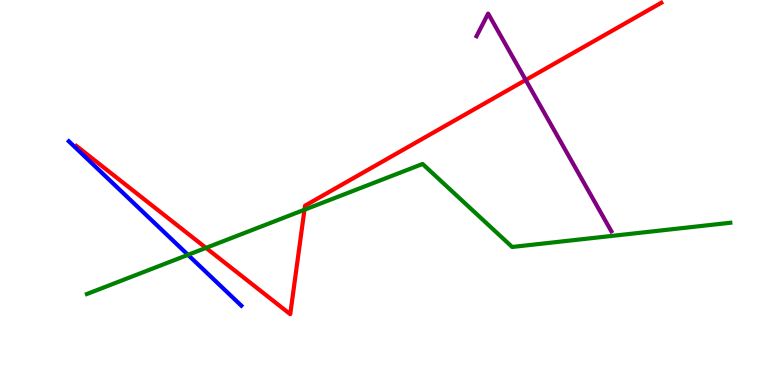[{'lines': ['blue', 'red'], 'intersections': []}, {'lines': ['green', 'red'], 'intersections': [{'x': 2.66, 'y': 3.56}, {'x': 3.93, 'y': 4.55}]}, {'lines': ['purple', 'red'], 'intersections': [{'x': 6.78, 'y': 7.92}]}, {'lines': ['blue', 'green'], 'intersections': [{'x': 2.43, 'y': 3.38}]}, {'lines': ['blue', 'purple'], 'intersections': []}, {'lines': ['green', 'purple'], 'intersections': []}]